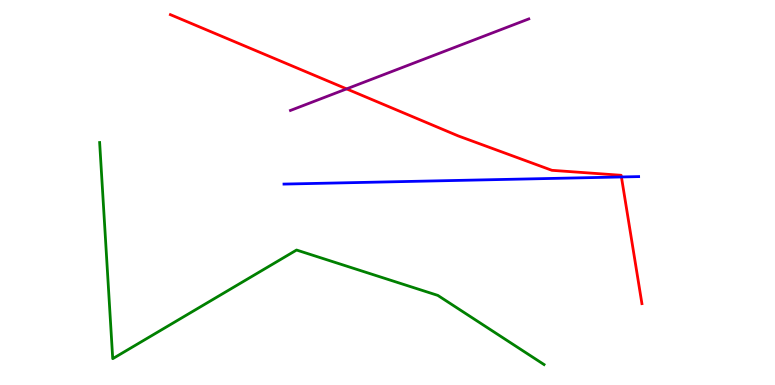[{'lines': ['blue', 'red'], 'intersections': [{'x': 8.02, 'y': 5.4}]}, {'lines': ['green', 'red'], 'intersections': []}, {'lines': ['purple', 'red'], 'intersections': [{'x': 4.47, 'y': 7.69}]}, {'lines': ['blue', 'green'], 'intersections': []}, {'lines': ['blue', 'purple'], 'intersections': []}, {'lines': ['green', 'purple'], 'intersections': []}]